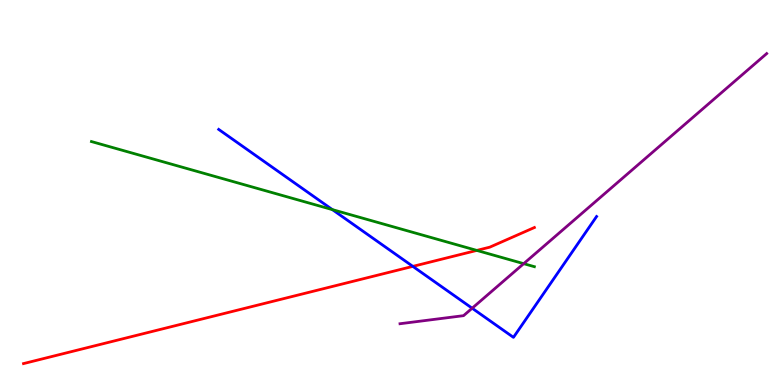[{'lines': ['blue', 'red'], 'intersections': [{'x': 5.33, 'y': 3.08}]}, {'lines': ['green', 'red'], 'intersections': [{'x': 6.15, 'y': 3.5}]}, {'lines': ['purple', 'red'], 'intersections': []}, {'lines': ['blue', 'green'], 'intersections': [{'x': 4.29, 'y': 4.56}]}, {'lines': ['blue', 'purple'], 'intersections': [{'x': 6.09, 'y': 1.99}]}, {'lines': ['green', 'purple'], 'intersections': [{'x': 6.76, 'y': 3.15}]}]